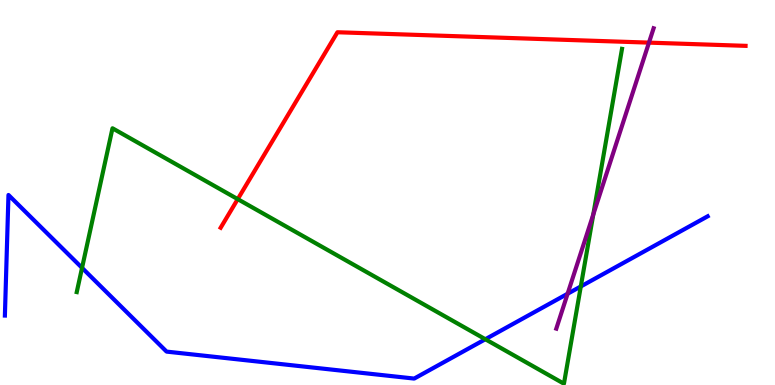[{'lines': ['blue', 'red'], 'intersections': []}, {'lines': ['green', 'red'], 'intersections': [{'x': 3.07, 'y': 4.83}]}, {'lines': ['purple', 'red'], 'intersections': [{'x': 8.37, 'y': 8.89}]}, {'lines': ['blue', 'green'], 'intersections': [{'x': 1.06, 'y': 3.04}, {'x': 6.26, 'y': 1.19}, {'x': 7.49, 'y': 2.56}]}, {'lines': ['blue', 'purple'], 'intersections': [{'x': 7.32, 'y': 2.37}]}, {'lines': ['green', 'purple'], 'intersections': [{'x': 7.66, 'y': 4.43}]}]